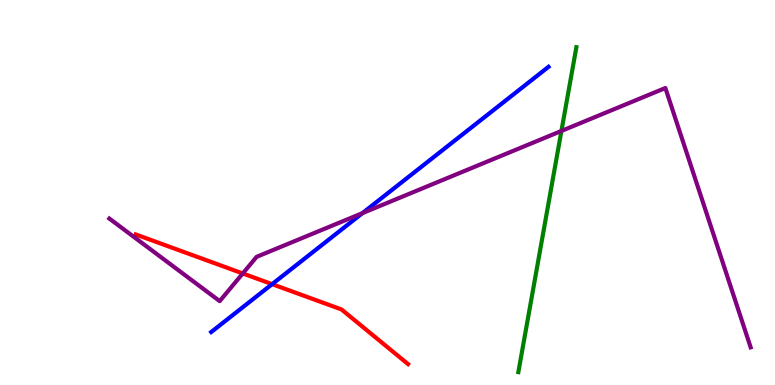[{'lines': ['blue', 'red'], 'intersections': [{'x': 3.51, 'y': 2.62}]}, {'lines': ['green', 'red'], 'intersections': []}, {'lines': ['purple', 'red'], 'intersections': [{'x': 3.13, 'y': 2.9}]}, {'lines': ['blue', 'green'], 'intersections': []}, {'lines': ['blue', 'purple'], 'intersections': [{'x': 4.68, 'y': 4.46}]}, {'lines': ['green', 'purple'], 'intersections': [{'x': 7.24, 'y': 6.6}]}]